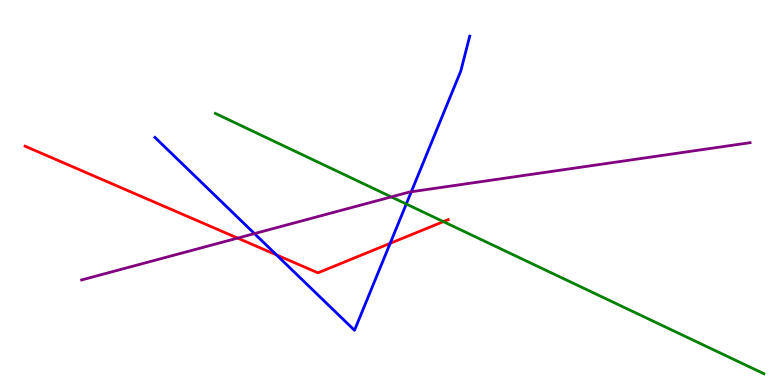[{'lines': ['blue', 'red'], 'intersections': [{'x': 3.57, 'y': 3.38}, {'x': 5.03, 'y': 3.68}]}, {'lines': ['green', 'red'], 'intersections': [{'x': 5.72, 'y': 4.24}]}, {'lines': ['purple', 'red'], 'intersections': [{'x': 3.07, 'y': 3.82}]}, {'lines': ['blue', 'green'], 'intersections': [{'x': 5.24, 'y': 4.7}]}, {'lines': ['blue', 'purple'], 'intersections': [{'x': 3.28, 'y': 3.93}, {'x': 5.31, 'y': 5.02}]}, {'lines': ['green', 'purple'], 'intersections': [{'x': 5.05, 'y': 4.89}]}]